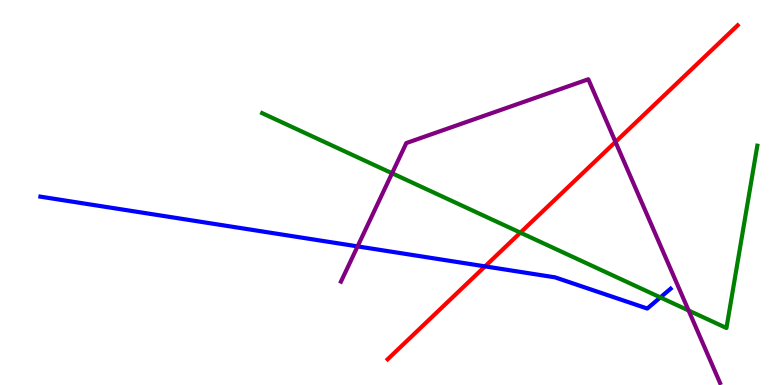[{'lines': ['blue', 'red'], 'intersections': [{'x': 6.26, 'y': 3.08}]}, {'lines': ['green', 'red'], 'intersections': [{'x': 6.71, 'y': 3.96}]}, {'lines': ['purple', 'red'], 'intersections': [{'x': 7.94, 'y': 6.31}]}, {'lines': ['blue', 'green'], 'intersections': [{'x': 8.52, 'y': 2.27}]}, {'lines': ['blue', 'purple'], 'intersections': [{'x': 4.61, 'y': 3.6}]}, {'lines': ['green', 'purple'], 'intersections': [{'x': 5.06, 'y': 5.5}, {'x': 8.89, 'y': 1.94}]}]